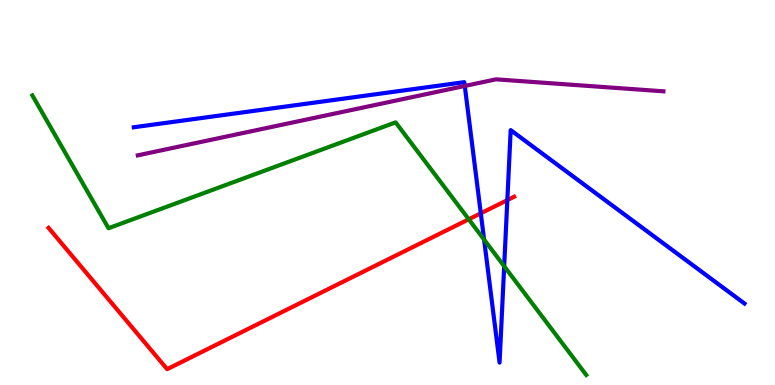[{'lines': ['blue', 'red'], 'intersections': [{'x': 6.2, 'y': 4.46}, {'x': 6.55, 'y': 4.8}]}, {'lines': ['green', 'red'], 'intersections': [{'x': 6.05, 'y': 4.3}]}, {'lines': ['purple', 'red'], 'intersections': []}, {'lines': ['blue', 'green'], 'intersections': [{'x': 6.25, 'y': 3.78}, {'x': 6.51, 'y': 3.09}]}, {'lines': ['blue', 'purple'], 'intersections': [{'x': 6.0, 'y': 7.77}]}, {'lines': ['green', 'purple'], 'intersections': []}]